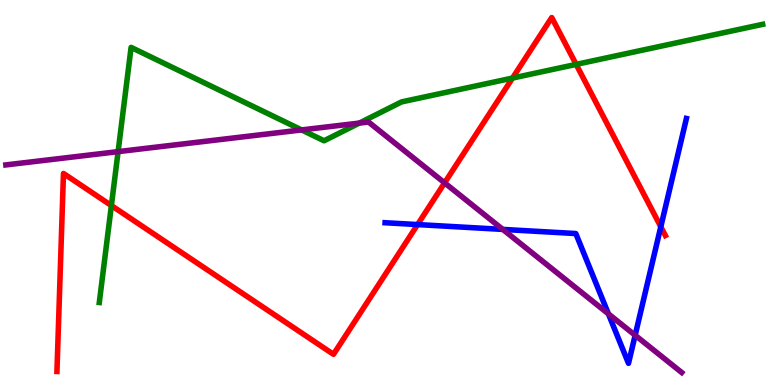[{'lines': ['blue', 'red'], 'intersections': [{'x': 5.39, 'y': 4.17}, {'x': 8.53, 'y': 4.11}]}, {'lines': ['green', 'red'], 'intersections': [{'x': 1.44, 'y': 4.66}, {'x': 6.61, 'y': 7.97}, {'x': 7.43, 'y': 8.33}]}, {'lines': ['purple', 'red'], 'intersections': [{'x': 5.74, 'y': 5.25}]}, {'lines': ['blue', 'green'], 'intersections': []}, {'lines': ['blue', 'purple'], 'intersections': [{'x': 6.49, 'y': 4.04}, {'x': 7.85, 'y': 1.85}, {'x': 8.2, 'y': 1.29}]}, {'lines': ['green', 'purple'], 'intersections': [{'x': 1.52, 'y': 6.06}, {'x': 3.89, 'y': 6.63}, {'x': 4.64, 'y': 6.8}]}]